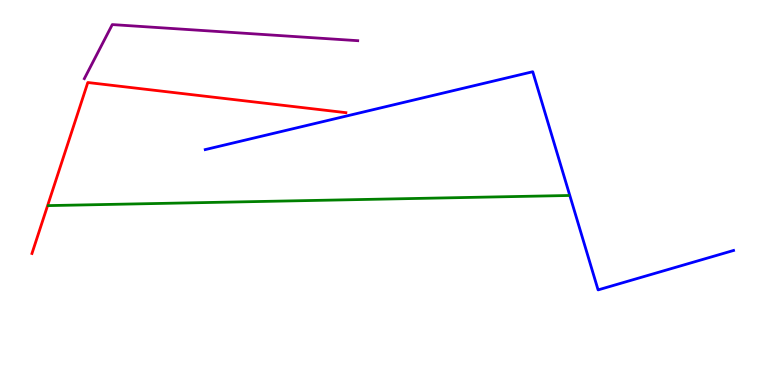[{'lines': ['blue', 'red'], 'intersections': []}, {'lines': ['green', 'red'], 'intersections': []}, {'lines': ['purple', 'red'], 'intersections': []}, {'lines': ['blue', 'green'], 'intersections': []}, {'lines': ['blue', 'purple'], 'intersections': []}, {'lines': ['green', 'purple'], 'intersections': []}]